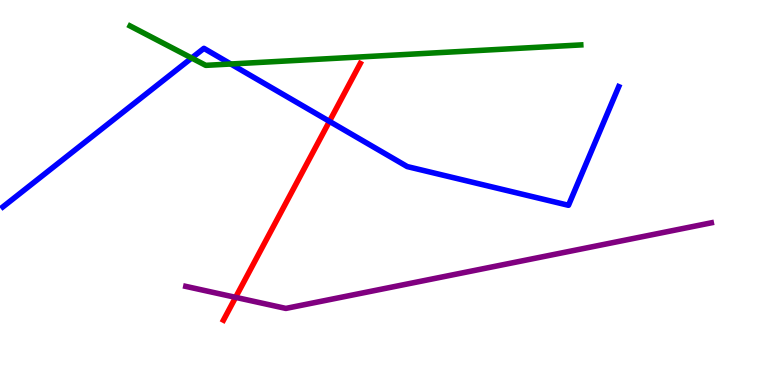[{'lines': ['blue', 'red'], 'intersections': [{'x': 4.25, 'y': 6.85}]}, {'lines': ['green', 'red'], 'intersections': []}, {'lines': ['purple', 'red'], 'intersections': [{'x': 3.04, 'y': 2.28}]}, {'lines': ['blue', 'green'], 'intersections': [{'x': 2.47, 'y': 8.49}, {'x': 2.98, 'y': 8.34}]}, {'lines': ['blue', 'purple'], 'intersections': []}, {'lines': ['green', 'purple'], 'intersections': []}]